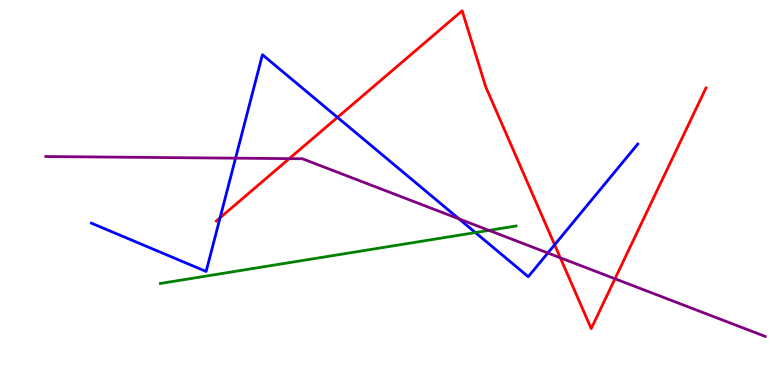[{'lines': ['blue', 'red'], 'intersections': [{'x': 2.84, 'y': 4.34}, {'x': 4.35, 'y': 6.95}, {'x': 7.16, 'y': 3.64}]}, {'lines': ['green', 'red'], 'intersections': []}, {'lines': ['purple', 'red'], 'intersections': [{'x': 3.73, 'y': 5.88}, {'x': 7.23, 'y': 3.3}, {'x': 7.94, 'y': 2.76}]}, {'lines': ['blue', 'green'], 'intersections': [{'x': 6.13, 'y': 3.96}]}, {'lines': ['blue', 'purple'], 'intersections': [{'x': 3.04, 'y': 5.89}, {'x': 5.92, 'y': 4.31}, {'x': 7.07, 'y': 3.43}]}, {'lines': ['green', 'purple'], 'intersections': [{'x': 6.31, 'y': 4.02}]}]